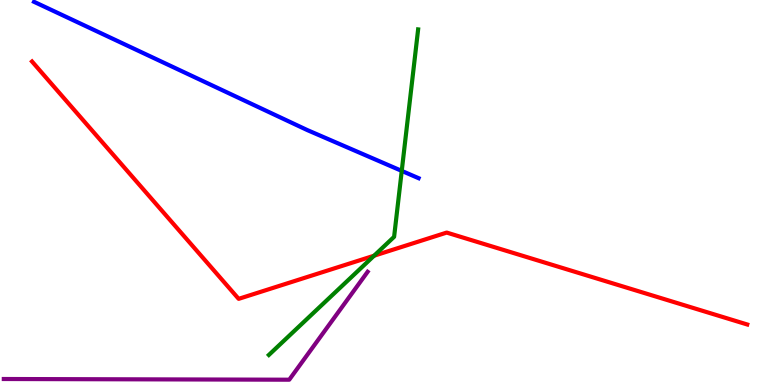[{'lines': ['blue', 'red'], 'intersections': []}, {'lines': ['green', 'red'], 'intersections': [{'x': 4.83, 'y': 3.36}]}, {'lines': ['purple', 'red'], 'intersections': []}, {'lines': ['blue', 'green'], 'intersections': [{'x': 5.18, 'y': 5.56}]}, {'lines': ['blue', 'purple'], 'intersections': []}, {'lines': ['green', 'purple'], 'intersections': []}]